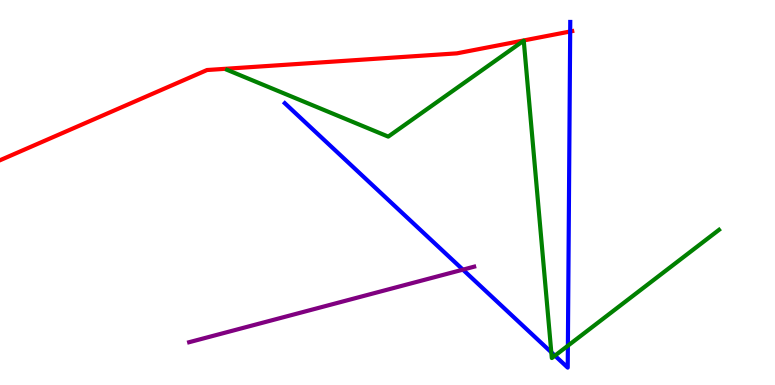[{'lines': ['blue', 'red'], 'intersections': [{'x': 7.36, 'y': 9.18}]}, {'lines': ['green', 'red'], 'intersections': []}, {'lines': ['purple', 'red'], 'intersections': []}, {'lines': ['blue', 'green'], 'intersections': [{'x': 7.11, 'y': 0.85}, {'x': 7.16, 'y': 0.762}, {'x': 7.33, 'y': 1.02}]}, {'lines': ['blue', 'purple'], 'intersections': [{'x': 5.97, 'y': 3.0}]}, {'lines': ['green', 'purple'], 'intersections': []}]